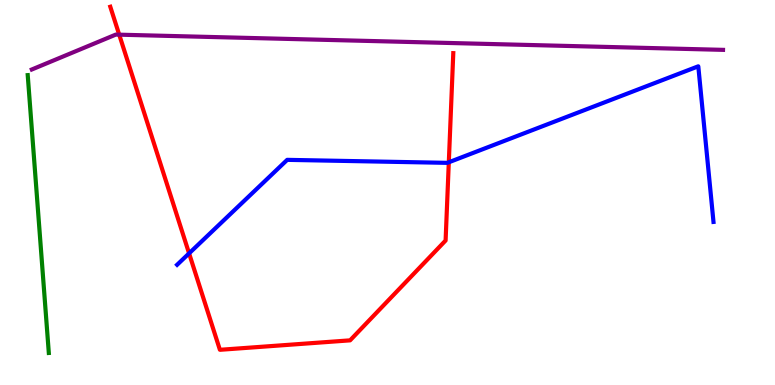[{'lines': ['blue', 'red'], 'intersections': [{'x': 2.44, 'y': 3.42}, {'x': 5.79, 'y': 5.79}]}, {'lines': ['green', 'red'], 'intersections': []}, {'lines': ['purple', 'red'], 'intersections': [{'x': 1.54, 'y': 9.1}]}, {'lines': ['blue', 'green'], 'intersections': []}, {'lines': ['blue', 'purple'], 'intersections': []}, {'lines': ['green', 'purple'], 'intersections': []}]